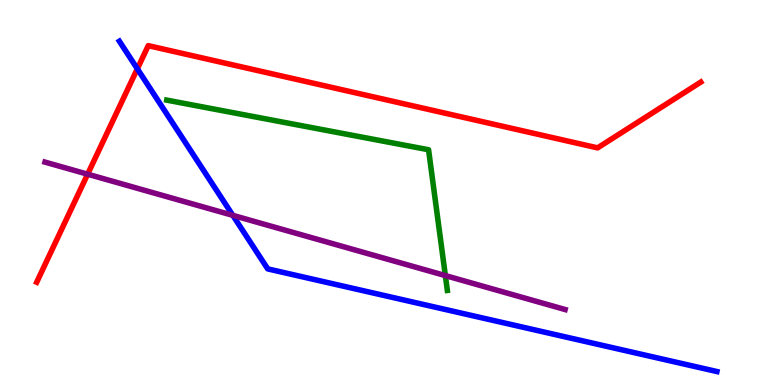[{'lines': ['blue', 'red'], 'intersections': [{'x': 1.77, 'y': 8.21}]}, {'lines': ['green', 'red'], 'intersections': []}, {'lines': ['purple', 'red'], 'intersections': [{'x': 1.13, 'y': 5.48}]}, {'lines': ['blue', 'green'], 'intersections': []}, {'lines': ['blue', 'purple'], 'intersections': [{'x': 3.0, 'y': 4.41}]}, {'lines': ['green', 'purple'], 'intersections': [{'x': 5.75, 'y': 2.84}]}]